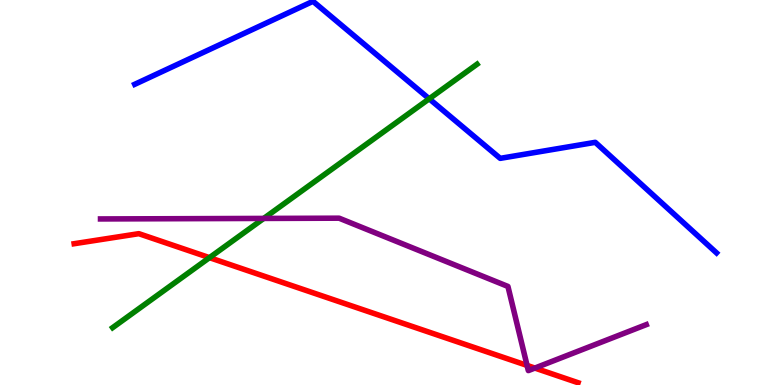[{'lines': ['blue', 'red'], 'intersections': []}, {'lines': ['green', 'red'], 'intersections': [{'x': 2.7, 'y': 3.31}]}, {'lines': ['purple', 'red'], 'intersections': [{'x': 6.8, 'y': 0.509}, {'x': 6.9, 'y': 0.44}]}, {'lines': ['blue', 'green'], 'intersections': [{'x': 5.54, 'y': 7.43}]}, {'lines': ['blue', 'purple'], 'intersections': []}, {'lines': ['green', 'purple'], 'intersections': [{'x': 3.4, 'y': 4.33}]}]